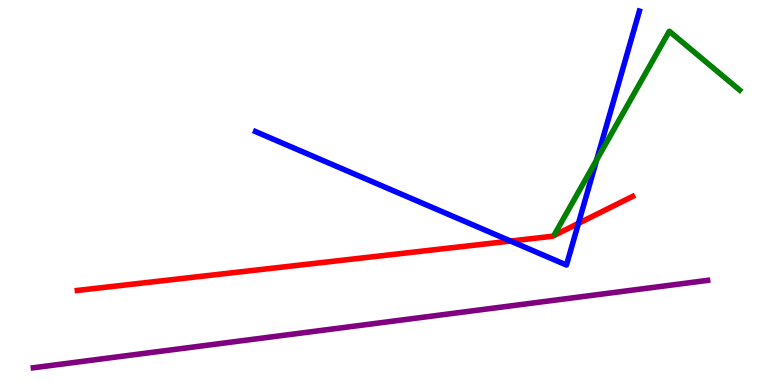[{'lines': ['blue', 'red'], 'intersections': [{'x': 6.59, 'y': 3.74}, {'x': 7.46, 'y': 4.2}]}, {'lines': ['green', 'red'], 'intersections': []}, {'lines': ['purple', 'red'], 'intersections': []}, {'lines': ['blue', 'green'], 'intersections': [{'x': 7.7, 'y': 5.85}]}, {'lines': ['blue', 'purple'], 'intersections': []}, {'lines': ['green', 'purple'], 'intersections': []}]